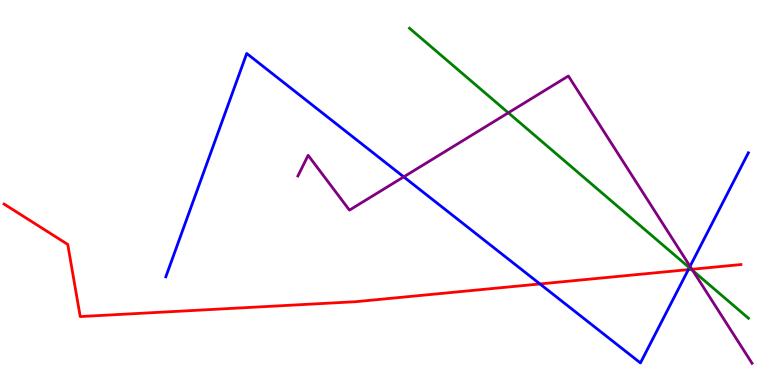[{'lines': ['blue', 'red'], 'intersections': [{'x': 6.97, 'y': 2.62}, {'x': 8.88, 'y': 3.0}]}, {'lines': ['green', 'red'], 'intersections': [{'x': 8.92, 'y': 3.0}]}, {'lines': ['purple', 'red'], 'intersections': [{'x': 8.93, 'y': 3.01}]}, {'lines': ['blue', 'green'], 'intersections': [{'x': 8.89, 'y': 3.05}]}, {'lines': ['blue', 'purple'], 'intersections': [{'x': 5.21, 'y': 5.41}, {'x': 8.9, 'y': 3.08}]}, {'lines': ['green', 'purple'], 'intersections': [{'x': 6.56, 'y': 7.07}, {'x': 8.94, 'y': 2.97}]}]